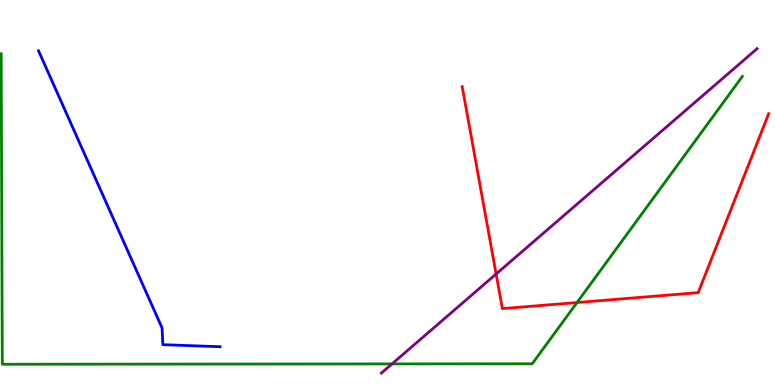[{'lines': ['blue', 'red'], 'intersections': []}, {'lines': ['green', 'red'], 'intersections': [{'x': 7.45, 'y': 2.14}]}, {'lines': ['purple', 'red'], 'intersections': [{'x': 6.4, 'y': 2.88}]}, {'lines': ['blue', 'green'], 'intersections': []}, {'lines': ['blue', 'purple'], 'intersections': []}, {'lines': ['green', 'purple'], 'intersections': [{'x': 5.06, 'y': 0.548}]}]